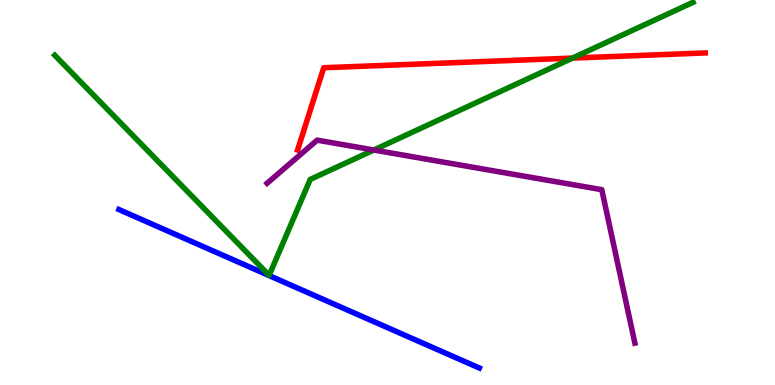[{'lines': ['blue', 'red'], 'intersections': []}, {'lines': ['green', 'red'], 'intersections': [{'x': 7.39, 'y': 8.49}]}, {'lines': ['purple', 'red'], 'intersections': []}, {'lines': ['blue', 'green'], 'intersections': []}, {'lines': ['blue', 'purple'], 'intersections': []}, {'lines': ['green', 'purple'], 'intersections': [{'x': 4.82, 'y': 6.1}]}]